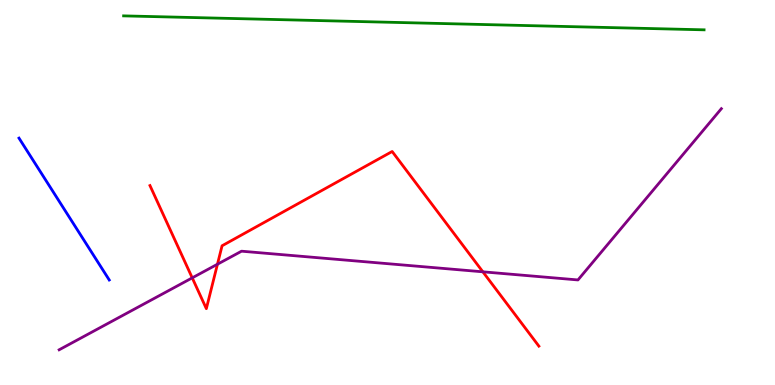[{'lines': ['blue', 'red'], 'intersections': []}, {'lines': ['green', 'red'], 'intersections': []}, {'lines': ['purple', 'red'], 'intersections': [{'x': 2.48, 'y': 2.78}, {'x': 2.81, 'y': 3.14}, {'x': 6.23, 'y': 2.94}]}, {'lines': ['blue', 'green'], 'intersections': []}, {'lines': ['blue', 'purple'], 'intersections': []}, {'lines': ['green', 'purple'], 'intersections': []}]